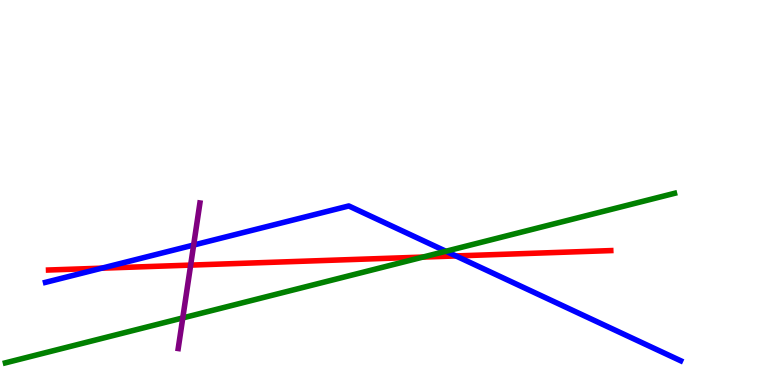[{'lines': ['blue', 'red'], 'intersections': [{'x': 1.31, 'y': 3.03}, {'x': 5.88, 'y': 3.35}]}, {'lines': ['green', 'red'], 'intersections': [{'x': 5.46, 'y': 3.32}]}, {'lines': ['purple', 'red'], 'intersections': [{'x': 2.46, 'y': 3.11}]}, {'lines': ['blue', 'green'], 'intersections': [{'x': 5.75, 'y': 3.47}]}, {'lines': ['blue', 'purple'], 'intersections': [{'x': 2.5, 'y': 3.64}]}, {'lines': ['green', 'purple'], 'intersections': [{'x': 2.36, 'y': 1.74}]}]